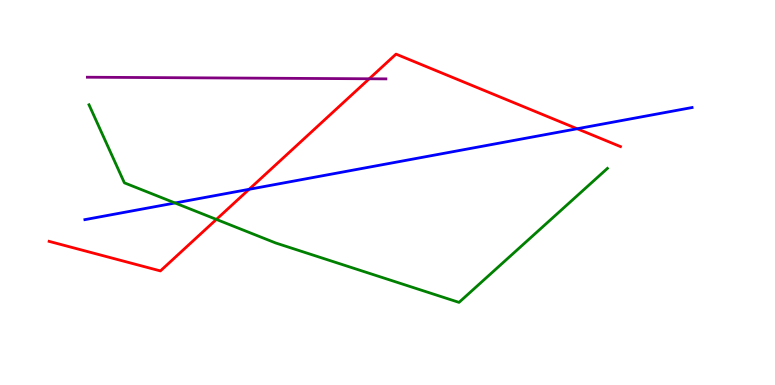[{'lines': ['blue', 'red'], 'intersections': [{'x': 3.21, 'y': 5.08}, {'x': 7.45, 'y': 6.66}]}, {'lines': ['green', 'red'], 'intersections': [{'x': 2.79, 'y': 4.3}]}, {'lines': ['purple', 'red'], 'intersections': [{'x': 4.76, 'y': 7.95}]}, {'lines': ['blue', 'green'], 'intersections': [{'x': 2.26, 'y': 4.73}]}, {'lines': ['blue', 'purple'], 'intersections': []}, {'lines': ['green', 'purple'], 'intersections': []}]